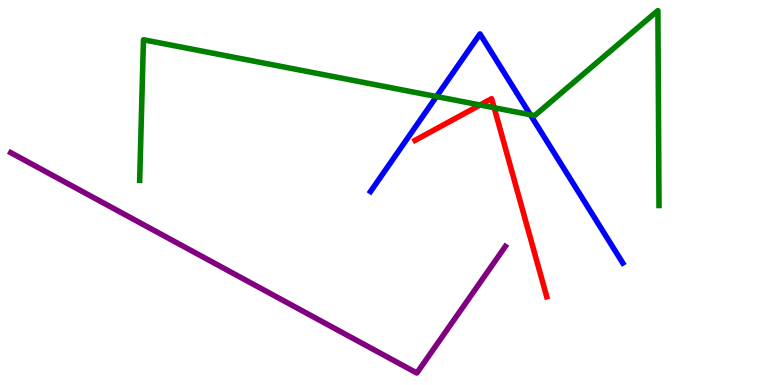[{'lines': ['blue', 'red'], 'intersections': []}, {'lines': ['green', 'red'], 'intersections': [{'x': 6.19, 'y': 7.27}, {'x': 6.38, 'y': 7.2}]}, {'lines': ['purple', 'red'], 'intersections': []}, {'lines': ['blue', 'green'], 'intersections': [{'x': 5.63, 'y': 7.49}, {'x': 6.84, 'y': 7.02}]}, {'lines': ['blue', 'purple'], 'intersections': []}, {'lines': ['green', 'purple'], 'intersections': []}]